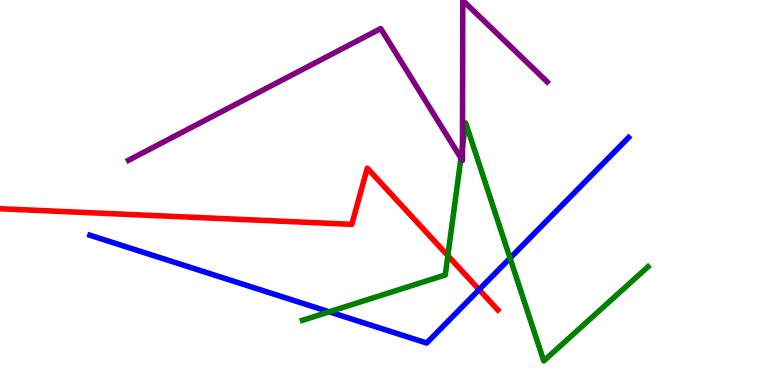[{'lines': ['blue', 'red'], 'intersections': [{'x': 6.18, 'y': 2.48}]}, {'lines': ['green', 'red'], 'intersections': [{'x': 5.78, 'y': 3.36}]}, {'lines': ['purple', 'red'], 'intersections': []}, {'lines': ['blue', 'green'], 'intersections': [{'x': 4.25, 'y': 1.9}, {'x': 6.58, 'y': 3.29}]}, {'lines': ['blue', 'purple'], 'intersections': []}, {'lines': ['green', 'purple'], 'intersections': [{'x': 5.95, 'y': 5.89}, {'x': 5.97, 'y': 6.19}]}]